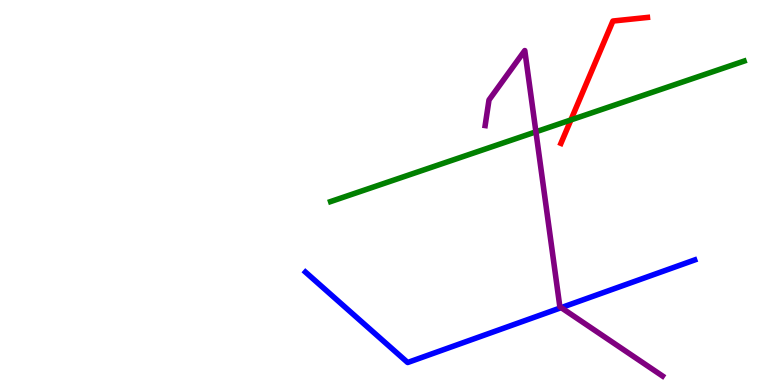[{'lines': ['blue', 'red'], 'intersections': []}, {'lines': ['green', 'red'], 'intersections': [{'x': 7.37, 'y': 6.88}]}, {'lines': ['purple', 'red'], 'intersections': []}, {'lines': ['blue', 'green'], 'intersections': []}, {'lines': ['blue', 'purple'], 'intersections': [{'x': 7.24, 'y': 2.01}]}, {'lines': ['green', 'purple'], 'intersections': [{'x': 6.92, 'y': 6.58}]}]